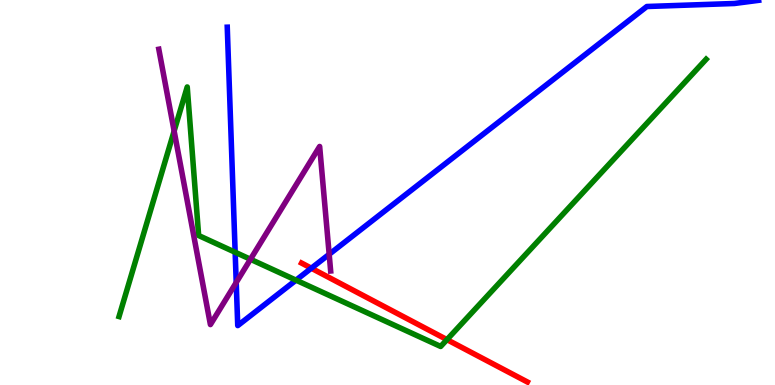[{'lines': ['blue', 'red'], 'intersections': [{'x': 4.02, 'y': 3.03}]}, {'lines': ['green', 'red'], 'intersections': [{'x': 5.77, 'y': 1.18}]}, {'lines': ['purple', 'red'], 'intersections': []}, {'lines': ['blue', 'green'], 'intersections': [{'x': 3.03, 'y': 3.45}, {'x': 3.82, 'y': 2.72}]}, {'lines': ['blue', 'purple'], 'intersections': [{'x': 3.05, 'y': 2.66}, {'x': 4.25, 'y': 3.4}]}, {'lines': ['green', 'purple'], 'intersections': [{'x': 2.25, 'y': 6.6}, {'x': 3.23, 'y': 3.27}]}]